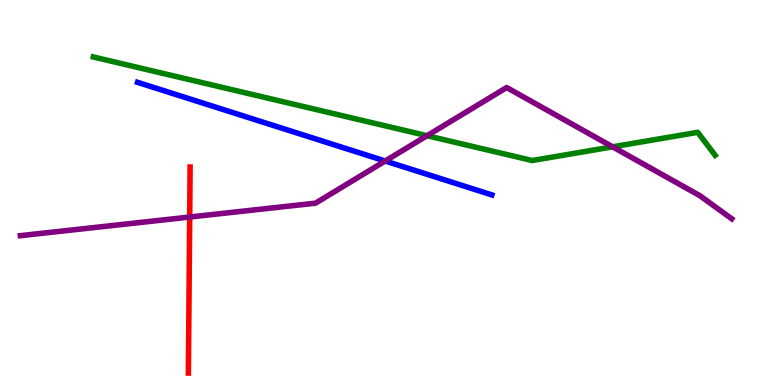[{'lines': ['blue', 'red'], 'intersections': []}, {'lines': ['green', 'red'], 'intersections': []}, {'lines': ['purple', 'red'], 'intersections': [{'x': 2.45, 'y': 4.36}]}, {'lines': ['blue', 'green'], 'intersections': []}, {'lines': ['blue', 'purple'], 'intersections': [{'x': 4.97, 'y': 5.82}]}, {'lines': ['green', 'purple'], 'intersections': [{'x': 5.51, 'y': 6.48}, {'x': 7.9, 'y': 6.19}]}]